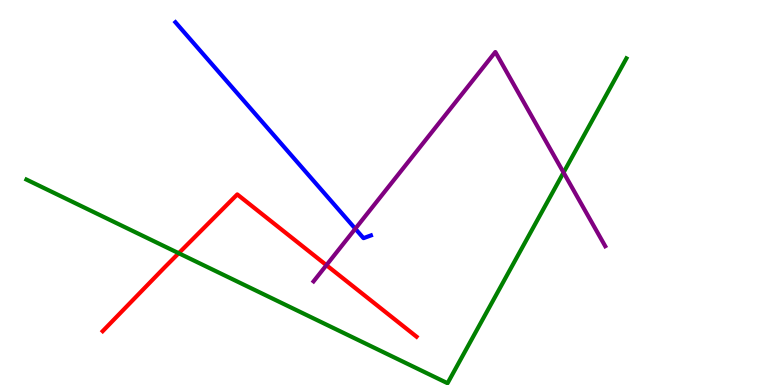[{'lines': ['blue', 'red'], 'intersections': []}, {'lines': ['green', 'red'], 'intersections': [{'x': 2.31, 'y': 3.42}]}, {'lines': ['purple', 'red'], 'intersections': [{'x': 4.21, 'y': 3.11}]}, {'lines': ['blue', 'green'], 'intersections': []}, {'lines': ['blue', 'purple'], 'intersections': [{'x': 4.58, 'y': 4.06}]}, {'lines': ['green', 'purple'], 'intersections': [{'x': 7.27, 'y': 5.52}]}]